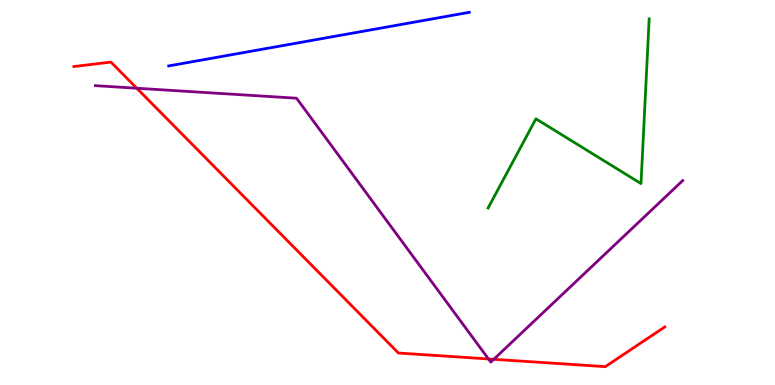[{'lines': ['blue', 'red'], 'intersections': []}, {'lines': ['green', 'red'], 'intersections': []}, {'lines': ['purple', 'red'], 'intersections': [{'x': 1.76, 'y': 7.71}, {'x': 6.3, 'y': 0.677}, {'x': 6.37, 'y': 0.668}]}, {'lines': ['blue', 'green'], 'intersections': []}, {'lines': ['blue', 'purple'], 'intersections': []}, {'lines': ['green', 'purple'], 'intersections': []}]